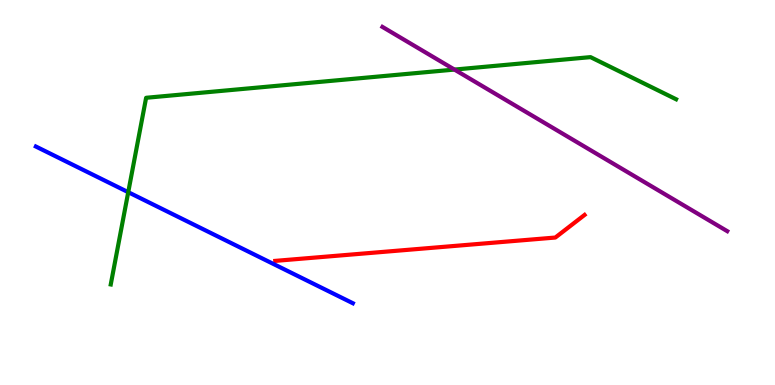[{'lines': ['blue', 'red'], 'intersections': []}, {'lines': ['green', 'red'], 'intersections': []}, {'lines': ['purple', 'red'], 'intersections': []}, {'lines': ['blue', 'green'], 'intersections': [{'x': 1.65, 'y': 5.01}]}, {'lines': ['blue', 'purple'], 'intersections': []}, {'lines': ['green', 'purple'], 'intersections': [{'x': 5.86, 'y': 8.19}]}]